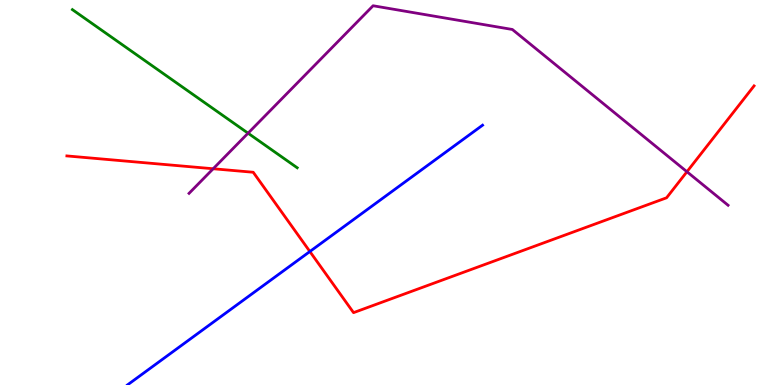[{'lines': ['blue', 'red'], 'intersections': [{'x': 4.0, 'y': 3.47}]}, {'lines': ['green', 'red'], 'intersections': []}, {'lines': ['purple', 'red'], 'intersections': [{'x': 2.75, 'y': 5.62}, {'x': 8.86, 'y': 5.54}]}, {'lines': ['blue', 'green'], 'intersections': []}, {'lines': ['blue', 'purple'], 'intersections': []}, {'lines': ['green', 'purple'], 'intersections': [{'x': 3.2, 'y': 6.54}]}]